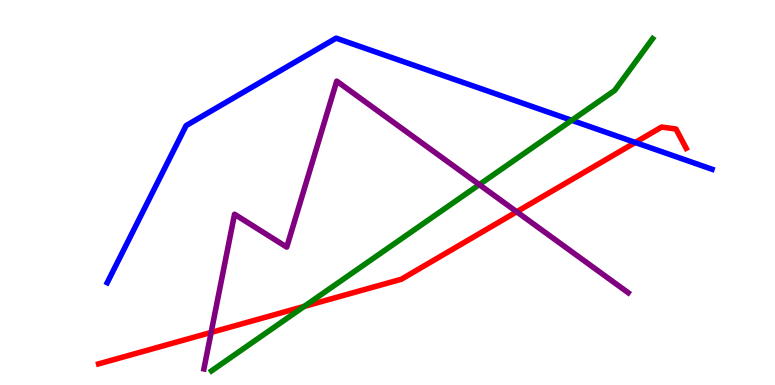[{'lines': ['blue', 'red'], 'intersections': [{'x': 8.2, 'y': 6.3}]}, {'lines': ['green', 'red'], 'intersections': [{'x': 3.92, 'y': 2.04}]}, {'lines': ['purple', 'red'], 'intersections': [{'x': 2.72, 'y': 1.37}, {'x': 6.67, 'y': 4.5}]}, {'lines': ['blue', 'green'], 'intersections': [{'x': 7.38, 'y': 6.87}]}, {'lines': ['blue', 'purple'], 'intersections': []}, {'lines': ['green', 'purple'], 'intersections': [{'x': 6.18, 'y': 5.2}]}]